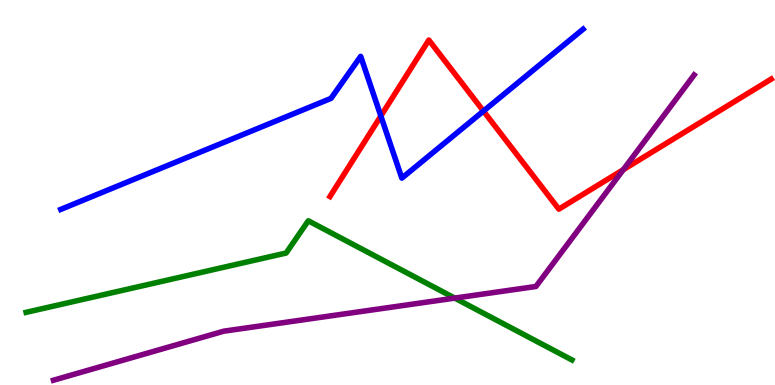[{'lines': ['blue', 'red'], 'intersections': [{'x': 4.91, 'y': 6.99}, {'x': 6.24, 'y': 7.12}]}, {'lines': ['green', 'red'], 'intersections': []}, {'lines': ['purple', 'red'], 'intersections': [{'x': 8.04, 'y': 5.59}]}, {'lines': ['blue', 'green'], 'intersections': []}, {'lines': ['blue', 'purple'], 'intersections': []}, {'lines': ['green', 'purple'], 'intersections': [{'x': 5.87, 'y': 2.26}]}]